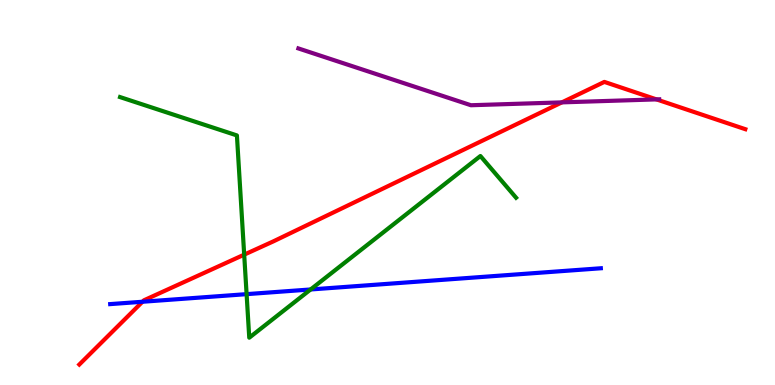[{'lines': ['blue', 'red'], 'intersections': [{'x': 1.84, 'y': 2.16}]}, {'lines': ['green', 'red'], 'intersections': [{'x': 3.15, 'y': 3.39}]}, {'lines': ['purple', 'red'], 'intersections': [{'x': 7.25, 'y': 7.34}, {'x': 8.47, 'y': 7.42}]}, {'lines': ['blue', 'green'], 'intersections': [{'x': 3.18, 'y': 2.36}, {'x': 4.01, 'y': 2.48}]}, {'lines': ['blue', 'purple'], 'intersections': []}, {'lines': ['green', 'purple'], 'intersections': []}]